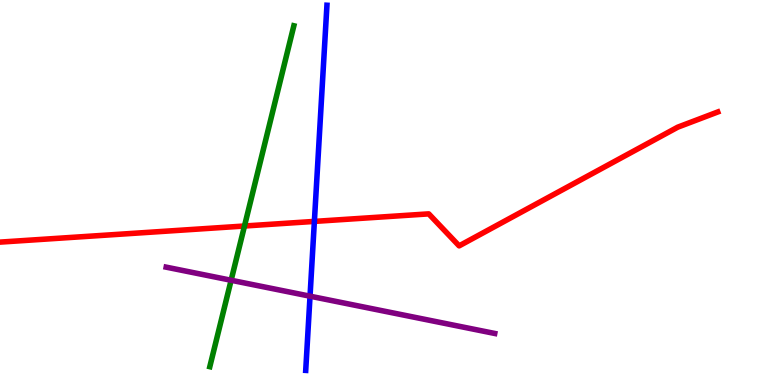[{'lines': ['blue', 'red'], 'intersections': [{'x': 4.06, 'y': 4.25}]}, {'lines': ['green', 'red'], 'intersections': [{'x': 3.15, 'y': 4.13}]}, {'lines': ['purple', 'red'], 'intersections': []}, {'lines': ['blue', 'green'], 'intersections': []}, {'lines': ['blue', 'purple'], 'intersections': [{'x': 4.0, 'y': 2.31}]}, {'lines': ['green', 'purple'], 'intersections': [{'x': 2.98, 'y': 2.72}]}]